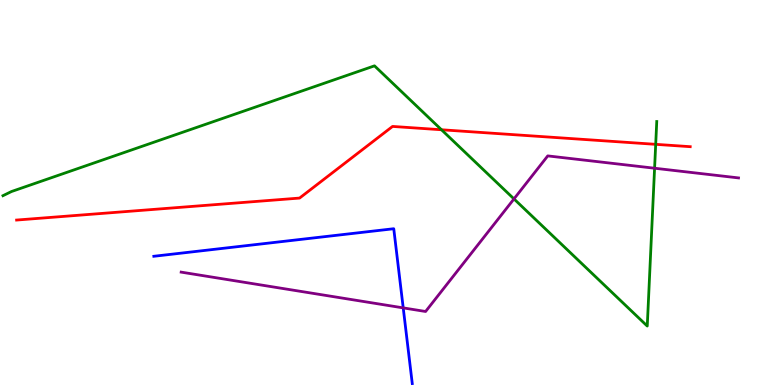[{'lines': ['blue', 'red'], 'intersections': []}, {'lines': ['green', 'red'], 'intersections': [{'x': 5.7, 'y': 6.63}, {'x': 8.46, 'y': 6.25}]}, {'lines': ['purple', 'red'], 'intersections': []}, {'lines': ['blue', 'green'], 'intersections': []}, {'lines': ['blue', 'purple'], 'intersections': [{'x': 5.2, 'y': 2.0}]}, {'lines': ['green', 'purple'], 'intersections': [{'x': 6.63, 'y': 4.83}, {'x': 8.45, 'y': 5.63}]}]